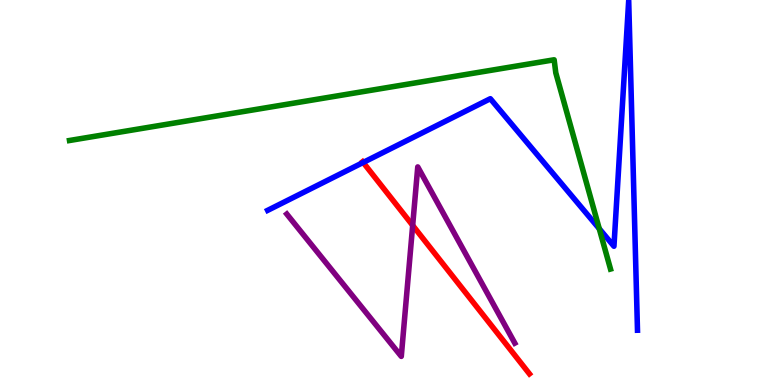[{'lines': ['blue', 'red'], 'intersections': [{'x': 4.69, 'y': 5.78}]}, {'lines': ['green', 'red'], 'intersections': []}, {'lines': ['purple', 'red'], 'intersections': [{'x': 5.32, 'y': 4.15}]}, {'lines': ['blue', 'green'], 'intersections': [{'x': 7.73, 'y': 4.06}]}, {'lines': ['blue', 'purple'], 'intersections': []}, {'lines': ['green', 'purple'], 'intersections': []}]